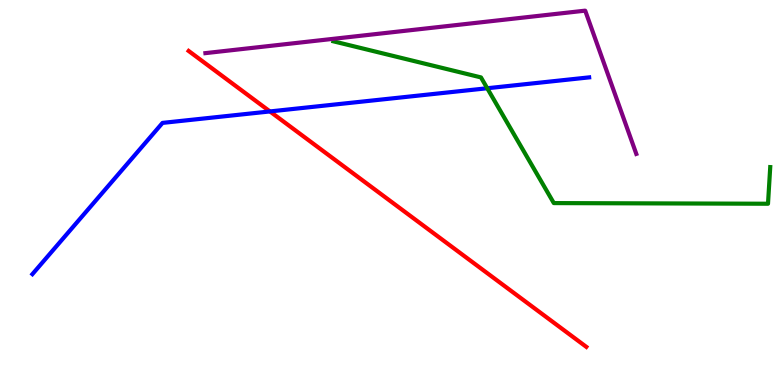[{'lines': ['blue', 'red'], 'intersections': [{'x': 3.48, 'y': 7.11}]}, {'lines': ['green', 'red'], 'intersections': []}, {'lines': ['purple', 'red'], 'intersections': []}, {'lines': ['blue', 'green'], 'intersections': [{'x': 6.29, 'y': 7.71}]}, {'lines': ['blue', 'purple'], 'intersections': []}, {'lines': ['green', 'purple'], 'intersections': []}]